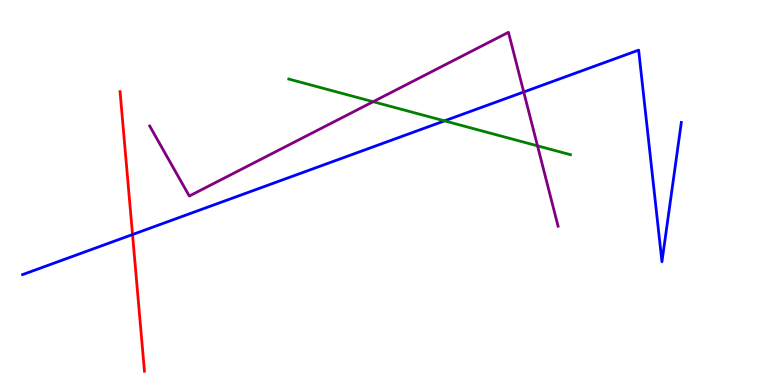[{'lines': ['blue', 'red'], 'intersections': [{'x': 1.71, 'y': 3.91}]}, {'lines': ['green', 'red'], 'intersections': []}, {'lines': ['purple', 'red'], 'intersections': []}, {'lines': ['blue', 'green'], 'intersections': [{'x': 5.74, 'y': 6.86}]}, {'lines': ['blue', 'purple'], 'intersections': [{'x': 6.76, 'y': 7.61}]}, {'lines': ['green', 'purple'], 'intersections': [{'x': 4.81, 'y': 7.36}, {'x': 6.94, 'y': 6.21}]}]